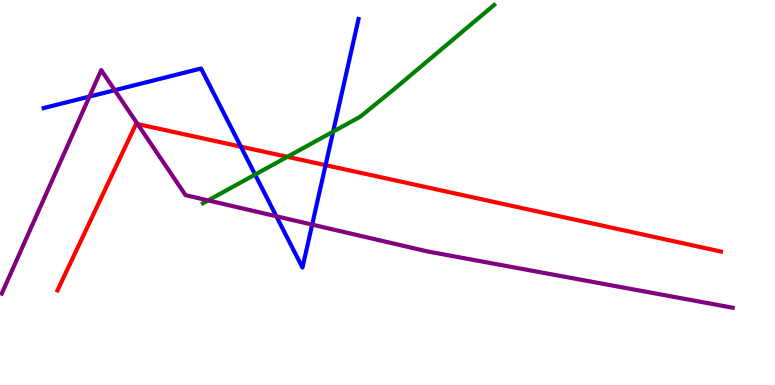[{'lines': ['blue', 'red'], 'intersections': [{'x': 3.11, 'y': 6.19}, {'x': 4.2, 'y': 5.71}]}, {'lines': ['green', 'red'], 'intersections': [{'x': 3.71, 'y': 5.93}]}, {'lines': ['purple', 'red'], 'intersections': [{'x': 1.78, 'y': 6.78}]}, {'lines': ['blue', 'green'], 'intersections': [{'x': 3.29, 'y': 5.47}, {'x': 4.3, 'y': 6.58}]}, {'lines': ['blue', 'purple'], 'intersections': [{'x': 1.15, 'y': 7.49}, {'x': 1.48, 'y': 7.66}, {'x': 3.57, 'y': 4.38}, {'x': 4.03, 'y': 4.17}]}, {'lines': ['green', 'purple'], 'intersections': [{'x': 2.69, 'y': 4.79}]}]